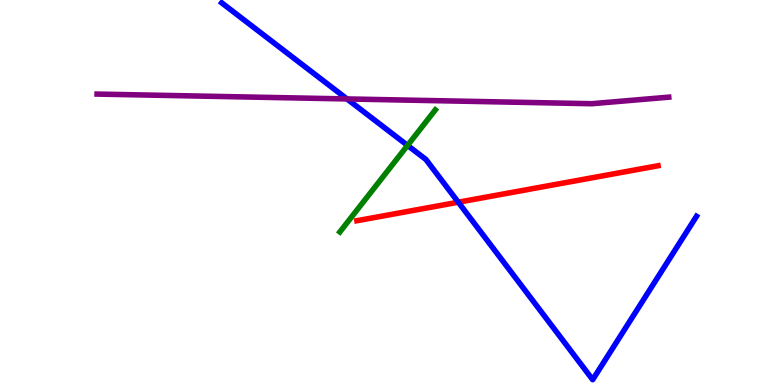[{'lines': ['blue', 'red'], 'intersections': [{'x': 5.91, 'y': 4.75}]}, {'lines': ['green', 'red'], 'intersections': []}, {'lines': ['purple', 'red'], 'intersections': []}, {'lines': ['blue', 'green'], 'intersections': [{'x': 5.26, 'y': 6.22}]}, {'lines': ['blue', 'purple'], 'intersections': [{'x': 4.48, 'y': 7.43}]}, {'lines': ['green', 'purple'], 'intersections': []}]